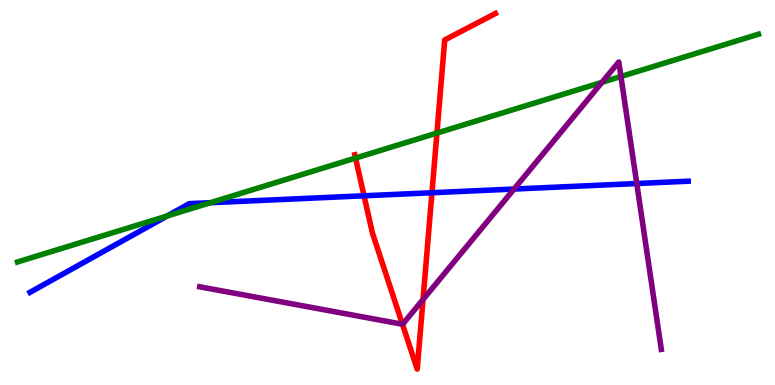[{'lines': ['blue', 'red'], 'intersections': [{'x': 4.7, 'y': 4.91}, {'x': 5.57, 'y': 4.99}]}, {'lines': ['green', 'red'], 'intersections': [{'x': 4.59, 'y': 5.89}, {'x': 5.64, 'y': 6.54}]}, {'lines': ['purple', 'red'], 'intersections': [{'x': 5.19, 'y': 1.58}, {'x': 5.46, 'y': 2.22}]}, {'lines': ['blue', 'green'], 'intersections': [{'x': 2.16, 'y': 4.39}, {'x': 2.71, 'y': 4.73}]}, {'lines': ['blue', 'purple'], 'intersections': [{'x': 6.63, 'y': 5.09}, {'x': 8.22, 'y': 5.23}]}, {'lines': ['green', 'purple'], 'intersections': [{'x': 7.77, 'y': 7.86}, {'x': 8.01, 'y': 8.01}]}]